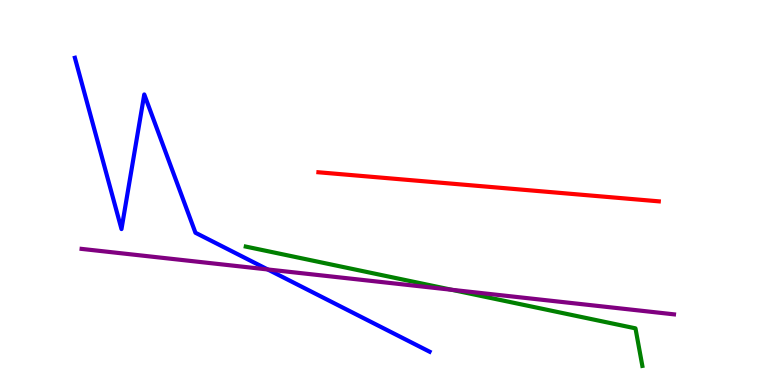[{'lines': ['blue', 'red'], 'intersections': []}, {'lines': ['green', 'red'], 'intersections': []}, {'lines': ['purple', 'red'], 'intersections': []}, {'lines': ['blue', 'green'], 'intersections': []}, {'lines': ['blue', 'purple'], 'intersections': [{'x': 3.45, 'y': 3.0}]}, {'lines': ['green', 'purple'], 'intersections': [{'x': 5.83, 'y': 2.47}]}]